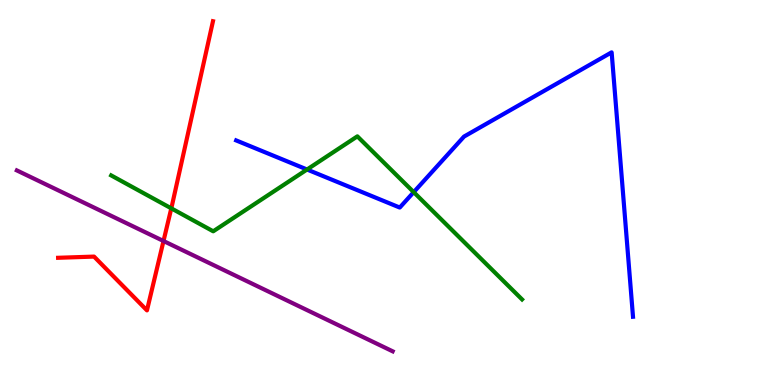[{'lines': ['blue', 'red'], 'intersections': []}, {'lines': ['green', 'red'], 'intersections': [{'x': 2.21, 'y': 4.59}]}, {'lines': ['purple', 'red'], 'intersections': [{'x': 2.11, 'y': 3.74}]}, {'lines': ['blue', 'green'], 'intersections': [{'x': 3.96, 'y': 5.6}, {'x': 5.34, 'y': 5.01}]}, {'lines': ['blue', 'purple'], 'intersections': []}, {'lines': ['green', 'purple'], 'intersections': []}]